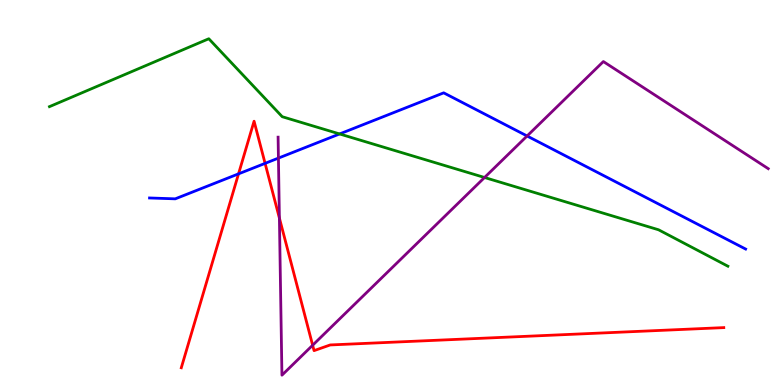[{'lines': ['blue', 'red'], 'intersections': [{'x': 3.08, 'y': 5.48}, {'x': 3.42, 'y': 5.76}]}, {'lines': ['green', 'red'], 'intersections': []}, {'lines': ['purple', 'red'], 'intersections': [{'x': 3.61, 'y': 4.34}, {'x': 4.03, 'y': 1.03}]}, {'lines': ['blue', 'green'], 'intersections': [{'x': 4.38, 'y': 6.52}]}, {'lines': ['blue', 'purple'], 'intersections': [{'x': 3.59, 'y': 5.89}, {'x': 6.8, 'y': 6.47}]}, {'lines': ['green', 'purple'], 'intersections': [{'x': 6.25, 'y': 5.39}]}]